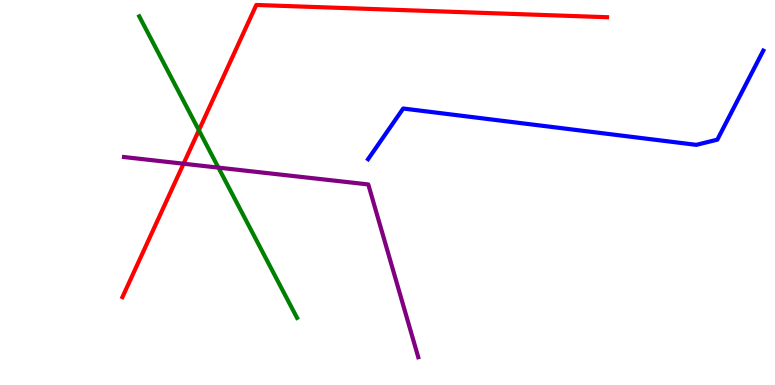[{'lines': ['blue', 'red'], 'intersections': []}, {'lines': ['green', 'red'], 'intersections': [{'x': 2.57, 'y': 6.62}]}, {'lines': ['purple', 'red'], 'intersections': [{'x': 2.37, 'y': 5.75}]}, {'lines': ['blue', 'green'], 'intersections': []}, {'lines': ['blue', 'purple'], 'intersections': []}, {'lines': ['green', 'purple'], 'intersections': [{'x': 2.82, 'y': 5.65}]}]